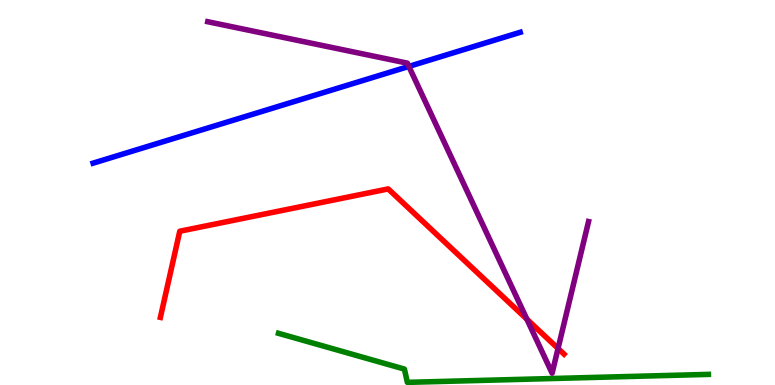[{'lines': ['blue', 'red'], 'intersections': []}, {'lines': ['green', 'red'], 'intersections': []}, {'lines': ['purple', 'red'], 'intersections': [{'x': 6.8, 'y': 1.71}, {'x': 7.2, 'y': 0.949}]}, {'lines': ['blue', 'green'], 'intersections': []}, {'lines': ['blue', 'purple'], 'intersections': [{'x': 5.28, 'y': 8.27}]}, {'lines': ['green', 'purple'], 'intersections': []}]